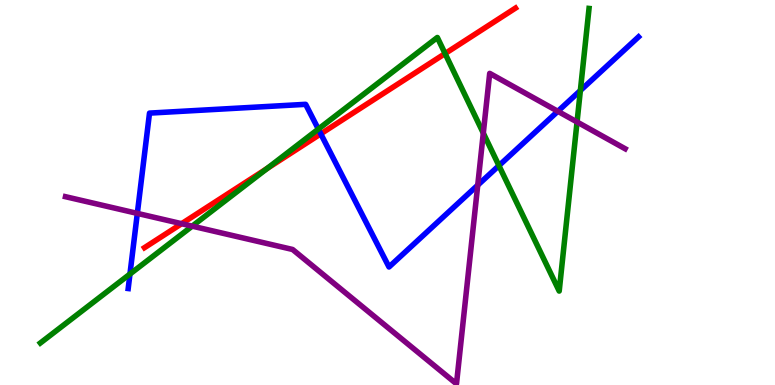[{'lines': ['blue', 'red'], 'intersections': [{'x': 4.14, 'y': 6.52}]}, {'lines': ['green', 'red'], 'intersections': [{'x': 3.45, 'y': 5.62}, {'x': 5.74, 'y': 8.61}]}, {'lines': ['purple', 'red'], 'intersections': [{'x': 2.34, 'y': 4.19}]}, {'lines': ['blue', 'green'], 'intersections': [{'x': 1.68, 'y': 2.88}, {'x': 4.11, 'y': 6.65}, {'x': 6.44, 'y': 5.7}, {'x': 7.49, 'y': 7.65}]}, {'lines': ['blue', 'purple'], 'intersections': [{'x': 1.77, 'y': 4.46}, {'x': 6.16, 'y': 5.19}, {'x': 7.2, 'y': 7.11}]}, {'lines': ['green', 'purple'], 'intersections': [{'x': 2.48, 'y': 4.13}, {'x': 6.24, 'y': 6.54}, {'x': 7.45, 'y': 6.83}]}]